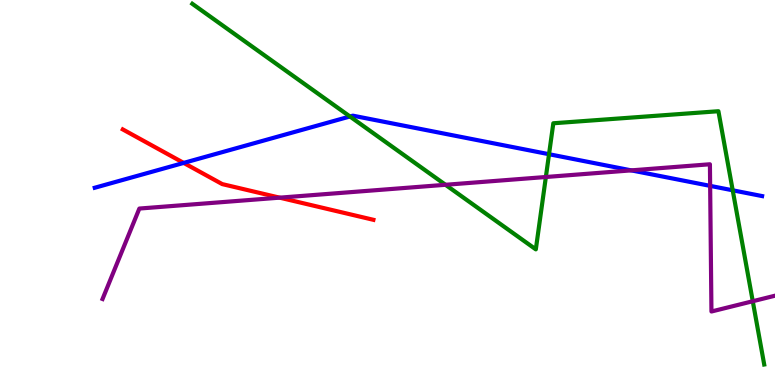[{'lines': ['blue', 'red'], 'intersections': [{'x': 2.37, 'y': 5.77}]}, {'lines': ['green', 'red'], 'intersections': []}, {'lines': ['purple', 'red'], 'intersections': [{'x': 3.61, 'y': 4.87}]}, {'lines': ['blue', 'green'], 'intersections': [{'x': 4.52, 'y': 6.97}, {'x': 7.08, 'y': 5.99}, {'x': 9.45, 'y': 5.06}]}, {'lines': ['blue', 'purple'], 'intersections': [{'x': 8.15, 'y': 5.57}, {'x': 9.16, 'y': 5.17}]}, {'lines': ['green', 'purple'], 'intersections': [{'x': 5.75, 'y': 5.2}, {'x': 7.04, 'y': 5.4}, {'x': 9.71, 'y': 2.18}]}]